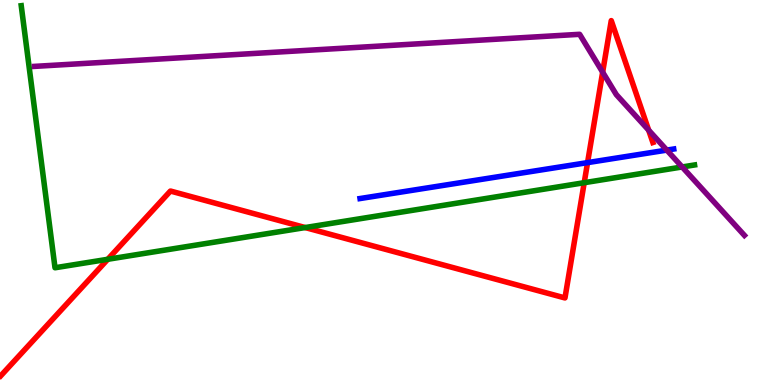[{'lines': ['blue', 'red'], 'intersections': [{'x': 7.58, 'y': 5.78}]}, {'lines': ['green', 'red'], 'intersections': [{'x': 1.39, 'y': 3.27}, {'x': 3.94, 'y': 4.09}, {'x': 7.54, 'y': 5.25}]}, {'lines': ['purple', 'red'], 'intersections': [{'x': 7.78, 'y': 8.13}, {'x': 8.37, 'y': 6.62}]}, {'lines': ['blue', 'green'], 'intersections': []}, {'lines': ['blue', 'purple'], 'intersections': [{'x': 8.6, 'y': 6.1}]}, {'lines': ['green', 'purple'], 'intersections': [{'x': 8.8, 'y': 5.66}]}]